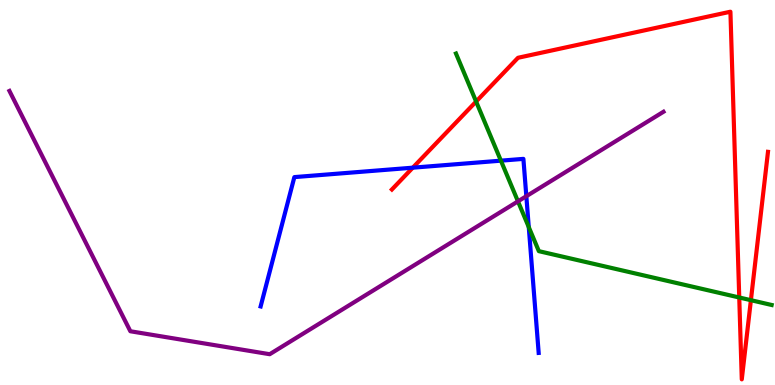[{'lines': ['blue', 'red'], 'intersections': [{'x': 5.33, 'y': 5.64}]}, {'lines': ['green', 'red'], 'intersections': [{'x': 6.14, 'y': 7.36}, {'x': 9.54, 'y': 2.27}, {'x': 9.69, 'y': 2.2}]}, {'lines': ['purple', 'red'], 'intersections': []}, {'lines': ['blue', 'green'], 'intersections': [{'x': 6.46, 'y': 5.83}, {'x': 6.82, 'y': 4.1}]}, {'lines': ['blue', 'purple'], 'intersections': [{'x': 6.79, 'y': 4.9}]}, {'lines': ['green', 'purple'], 'intersections': [{'x': 6.68, 'y': 4.77}]}]